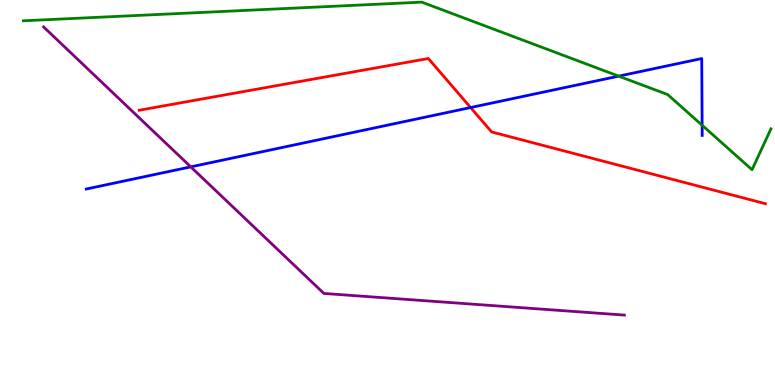[{'lines': ['blue', 'red'], 'intersections': [{'x': 6.07, 'y': 7.21}]}, {'lines': ['green', 'red'], 'intersections': []}, {'lines': ['purple', 'red'], 'intersections': []}, {'lines': ['blue', 'green'], 'intersections': [{'x': 7.98, 'y': 8.02}, {'x': 9.06, 'y': 6.75}]}, {'lines': ['blue', 'purple'], 'intersections': [{'x': 2.46, 'y': 5.67}]}, {'lines': ['green', 'purple'], 'intersections': []}]